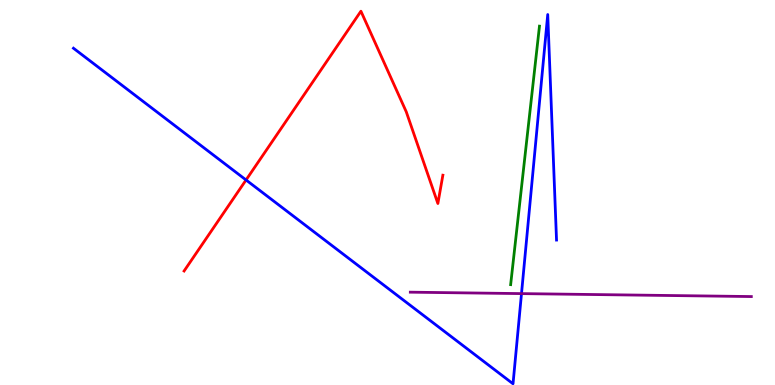[{'lines': ['blue', 'red'], 'intersections': [{'x': 3.17, 'y': 5.33}]}, {'lines': ['green', 'red'], 'intersections': []}, {'lines': ['purple', 'red'], 'intersections': []}, {'lines': ['blue', 'green'], 'intersections': []}, {'lines': ['blue', 'purple'], 'intersections': [{'x': 6.73, 'y': 2.37}]}, {'lines': ['green', 'purple'], 'intersections': []}]